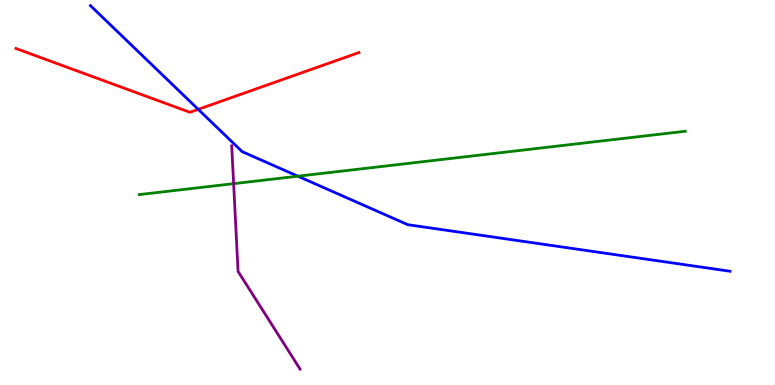[{'lines': ['blue', 'red'], 'intersections': [{'x': 2.56, 'y': 7.16}]}, {'lines': ['green', 'red'], 'intersections': []}, {'lines': ['purple', 'red'], 'intersections': []}, {'lines': ['blue', 'green'], 'intersections': [{'x': 3.84, 'y': 5.42}]}, {'lines': ['blue', 'purple'], 'intersections': []}, {'lines': ['green', 'purple'], 'intersections': [{'x': 3.01, 'y': 5.23}]}]